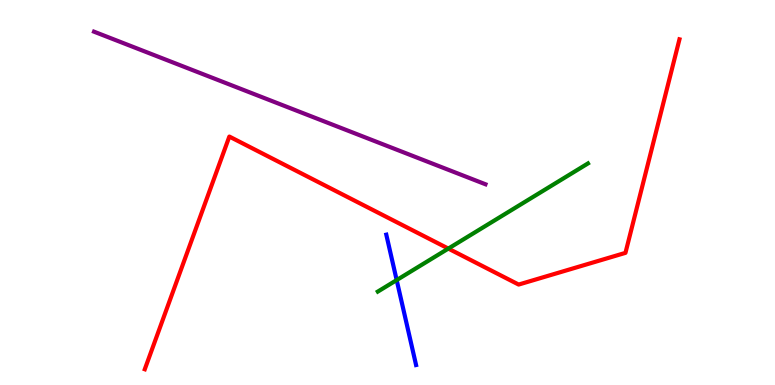[{'lines': ['blue', 'red'], 'intersections': []}, {'lines': ['green', 'red'], 'intersections': [{'x': 5.78, 'y': 3.54}]}, {'lines': ['purple', 'red'], 'intersections': []}, {'lines': ['blue', 'green'], 'intersections': [{'x': 5.12, 'y': 2.73}]}, {'lines': ['blue', 'purple'], 'intersections': []}, {'lines': ['green', 'purple'], 'intersections': []}]